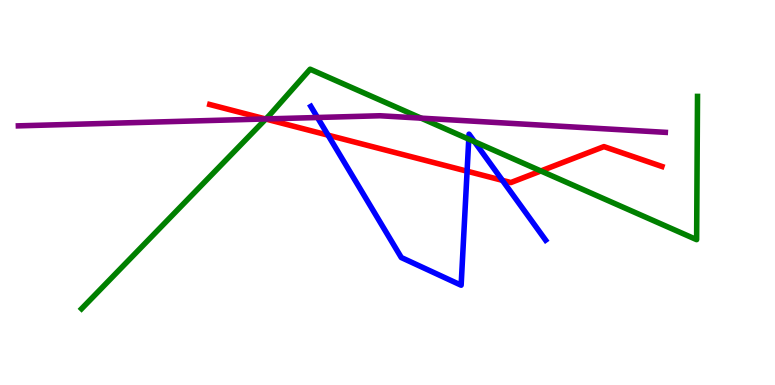[{'lines': ['blue', 'red'], 'intersections': [{'x': 4.23, 'y': 6.49}, {'x': 6.03, 'y': 5.55}, {'x': 6.48, 'y': 5.32}]}, {'lines': ['green', 'red'], 'intersections': [{'x': 3.43, 'y': 6.91}, {'x': 6.98, 'y': 5.56}]}, {'lines': ['purple', 'red'], 'intersections': [{'x': 3.43, 'y': 6.91}]}, {'lines': ['blue', 'green'], 'intersections': [{'x': 6.05, 'y': 6.39}, {'x': 6.12, 'y': 6.32}]}, {'lines': ['blue', 'purple'], 'intersections': [{'x': 4.1, 'y': 6.95}]}, {'lines': ['green', 'purple'], 'intersections': [{'x': 3.43, 'y': 6.91}, {'x': 5.43, 'y': 6.93}]}]